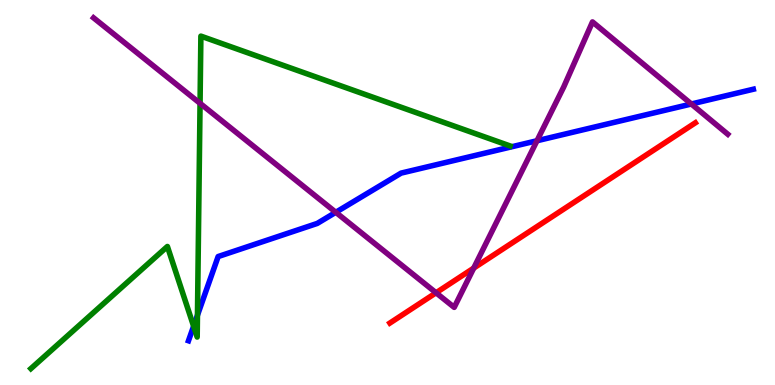[{'lines': ['blue', 'red'], 'intersections': []}, {'lines': ['green', 'red'], 'intersections': []}, {'lines': ['purple', 'red'], 'intersections': [{'x': 5.63, 'y': 2.4}, {'x': 6.11, 'y': 3.04}]}, {'lines': ['blue', 'green'], 'intersections': [{'x': 2.5, 'y': 1.53}, {'x': 2.55, 'y': 1.81}]}, {'lines': ['blue', 'purple'], 'intersections': [{'x': 4.33, 'y': 4.49}, {'x': 6.93, 'y': 6.34}, {'x': 8.92, 'y': 7.3}]}, {'lines': ['green', 'purple'], 'intersections': [{'x': 2.58, 'y': 7.32}]}]